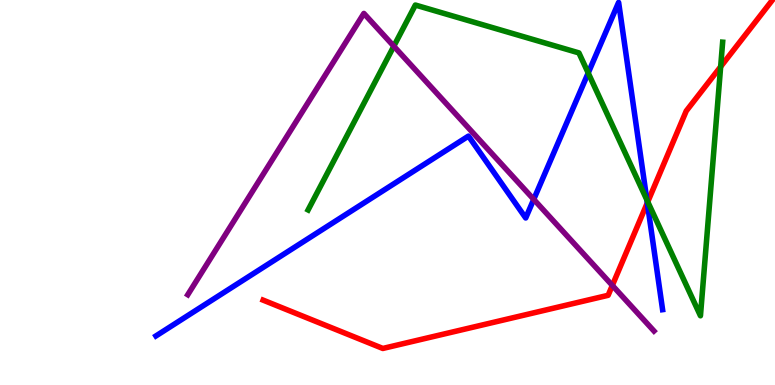[{'lines': ['blue', 'red'], 'intersections': [{'x': 8.35, 'y': 4.73}]}, {'lines': ['green', 'red'], 'intersections': [{'x': 8.36, 'y': 4.76}, {'x': 9.3, 'y': 8.27}]}, {'lines': ['purple', 'red'], 'intersections': [{'x': 7.9, 'y': 2.59}]}, {'lines': ['blue', 'green'], 'intersections': [{'x': 7.59, 'y': 8.1}, {'x': 8.35, 'y': 4.81}]}, {'lines': ['blue', 'purple'], 'intersections': [{'x': 6.89, 'y': 4.82}]}, {'lines': ['green', 'purple'], 'intersections': [{'x': 5.08, 'y': 8.8}]}]